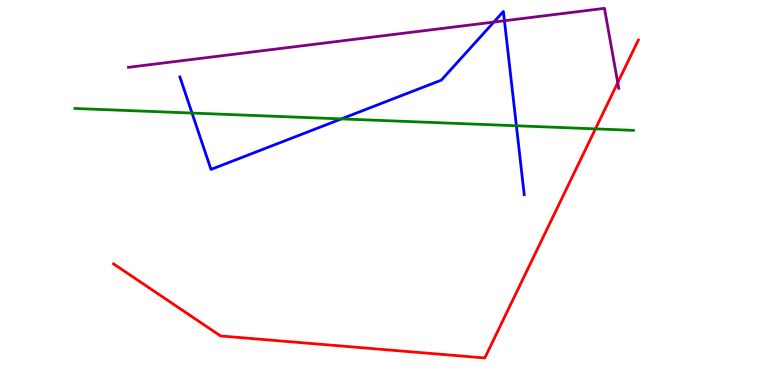[{'lines': ['blue', 'red'], 'intersections': []}, {'lines': ['green', 'red'], 'intersections': [{'x': 7.68, 'y': 6.65}]}, {'lines': ['purple', 'red'], 'intersections': [{'x': 7.97, 'y': 7.85}]}, {'lines': ['blue', 'green'], 'intersections': [{'x': 2.48, 'y': 7.06}, {'x': 4.4, 'y': 6.91}, {'x': 6.66, 'y': 6.73}]}, {'lines': ['blue', 'purple'], 'intersections': [{'x': 6.37, 'y': 9.43}, {'x': 6.51, 'y': 9.46}]}, {'lines': ['green', 'purple'], 'intersections': []}]